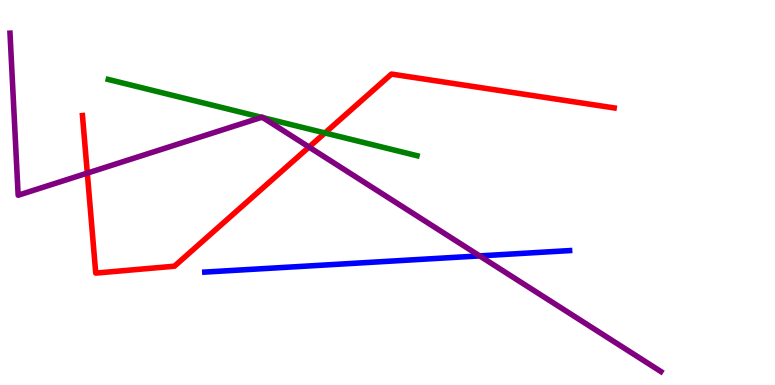[{'lines': ['blue', 'red'], 'intersections': []}, {'lines': ['green', 'red'], 'intersections': [{'x': 4.19, 'y': 6.55}]}, {'lines': ['purple', 'red'], 'intersections': [{'x': 1.13, 'y': 5.5}, {'x': 3.99, 'y': 6.18}]}, {'lines': ['blue', 'green'], 'intersections': []}, {'lines': ['blue', 'purple'], 'intersections': [{'x': 6.19, 'y': 3.35}]}, {'lines': ['green', 'purple'], 'intersections': [{'x': 3.38, 'y': 6.95}, {'x': 3.39, 'y': 6.94}]}]